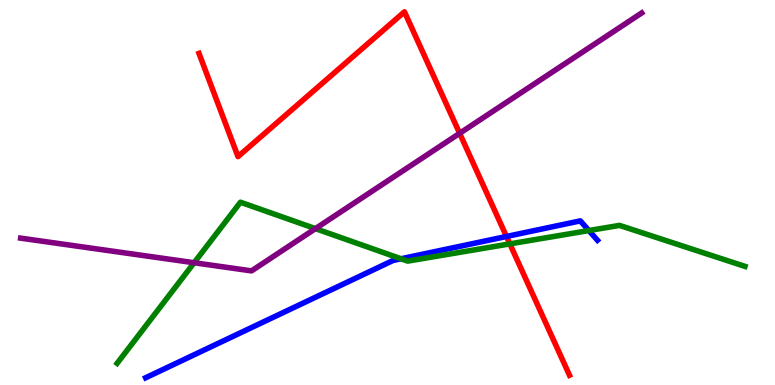[{'lines': ['blue', 'red'], 'intersections': [{'x': 6.54, 'y': 3.86}]}, {'lines': ['green', 'red'], 'intersections': [{'x': 6.58, 'y': 3.67}]}, {'lines': ['purple', 'red'], 'intersections': [{'x': 5.93, 'y': 6.54}]}, {'lines': ['blue', 'green'], 'intersections': [{'x': 5.17, 'y': 3.28}, {'x': 7.6, 'y': 4.01}]}, {'lines': ['blue', 'purple'], 'intersections': []}, {'lines': ['green', 'purple'], 'intersections': [{'x': 2.5, 'y': 3.18}, {'x': 4.07, 'y': 4.06}]}]